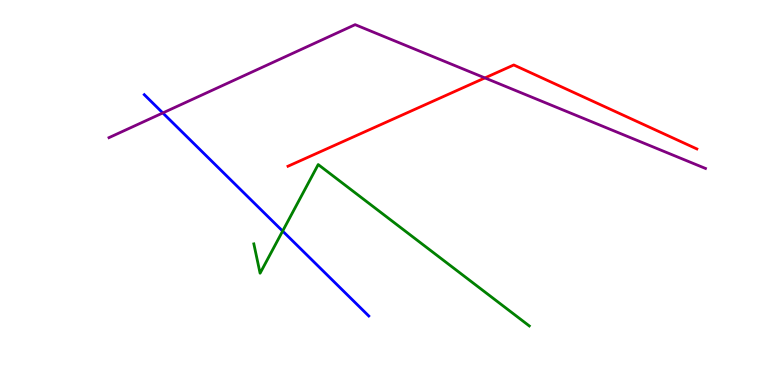[{'lines': ['blue', 'red'], 'intersections': []}, {'lines': ['green', 'red'], 'intersections': []}, {'lines': ['purple', 'red'], 'intersections': [{'x': 6.26, 'y': 7.98}]}, {'lines': ['blue', 'green'], 'intersections': [{'x': 3.65, 'y': 4.0}]}, {'lines': ['blue', 'purple'], 'intersections': [{'x': 2.1, 'y': 7.07}]}, {'lines': ['green', 'purple'], 'intersections': []}]